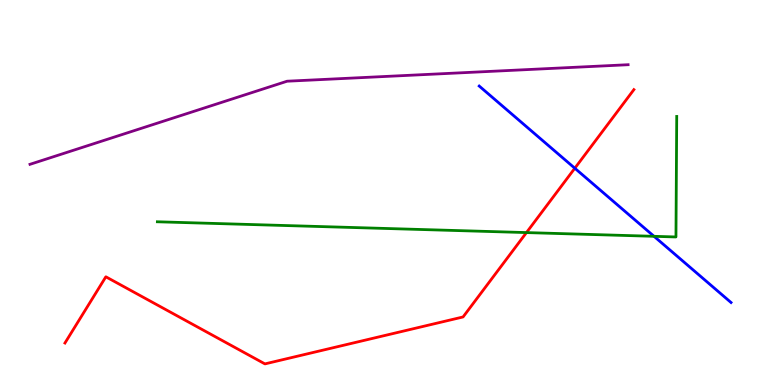[{'lines': ['blue', 'red'], 'intersections': [{'x': 7.42, 'y': 5.63}]}, {'lines': ['green', 'red'], 'intersections': [{'x': 6.79, 'y': 3.96}]}, {'lines': ['purple', 'red'], 'intersections': []}, {'lines': ['blue', 'green'], 'intersections': [{'x': 8.44, 'y': 3.86}]}, {'lines': ['blue', 'purple'], 'intersections': []}, {'lines': ['green', 'purple'], 'intersections': []}]